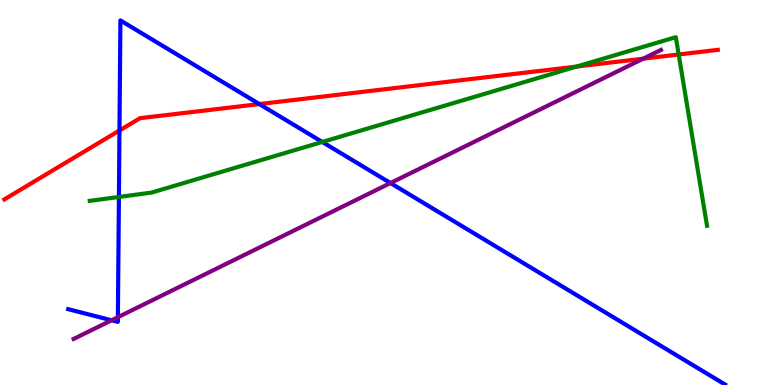[{'lines': ['blue', 'red'], 'intersections': [{'x': 1.54, 'y': 6.61}, {'x': 3.35, 'y': 7.3}]}, {'lines': ['green', 'red'], 'intersections': [{'x': 7.44, 'y': 8.27}, {'x': 8.76, 'y': 8.58}]}, {'lines': ['purple', 'red'], 'intersections': [{'x': 8.3, 'y': 8.48}]}, {'lines': ['blue', 'green'], 'intersections': [{'x': 1.53, 'y': 4.88}, {'x': 4.16, 'y': 6.31}]}, {'lines': ['blue', 'purple'], 'intersections': [{'x': 1.44, 'y': 1.68}, {'x': 1.52, 'y': 1.76}, {'x': 5.04, 'y': 5.25}]}, {'lines': ['green', 'purple'], 'intersections': []}]